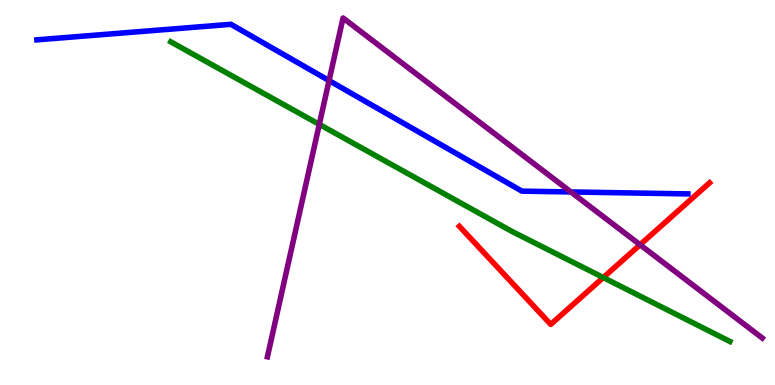[{'lines': ['blue', 'red'], 'intersections': []}, {'lines': ['green', 'red'], 'intersections': [{'x': 7.78, 'y': 2.79}]}, {'lines': ['purple', 'red'], 'intersections': [{'x': 8.26, 'y': 3.64}]}, {'lines': ['blue', 'green'], 'intersections': []}, {'lines': ['blue', 'purple'], 'intersections': [{'x': 4.25, 'y': 7.91}, {'x': 7.37, 'y': 5.01}]}, {'lines': ['green', 'purple'], 'intersections': [{'x': 4.12, 'y': 6.77}]}]